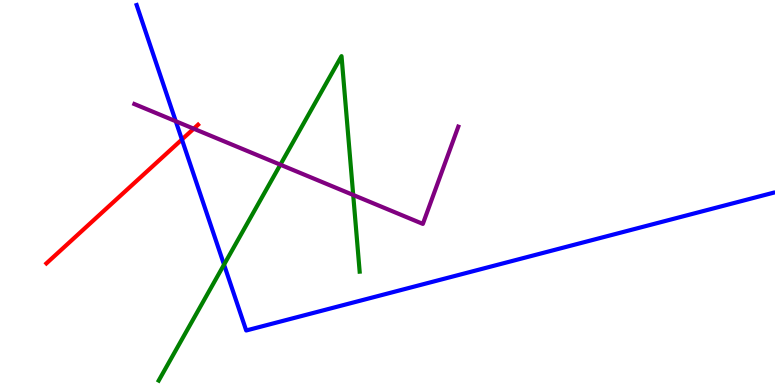[{'lines': ['blue', 'red'], 'intersections': [{'x': 2.35, 'y': 6.38}]}, {'lines': ['green', 'red'], 'intersections': []}, {'lines': ['purple', 'red'], 'intersections': [{'x': 2.5, 'y': 6.66}]}, {'lines': ['blue', 'green'], 'intersections': [{'x': 2.89, 'y': 3.13}]}, {'lines': ['blue', 'purple'], 'intersections': [{'x': 2.27, 'y': 6.85}]}, {'lines': ['green', 'purple'], 'intersections': [{'x': 3.62, 'y': 5.72}, {'x': 4.56, 'y': 4.94}]}]